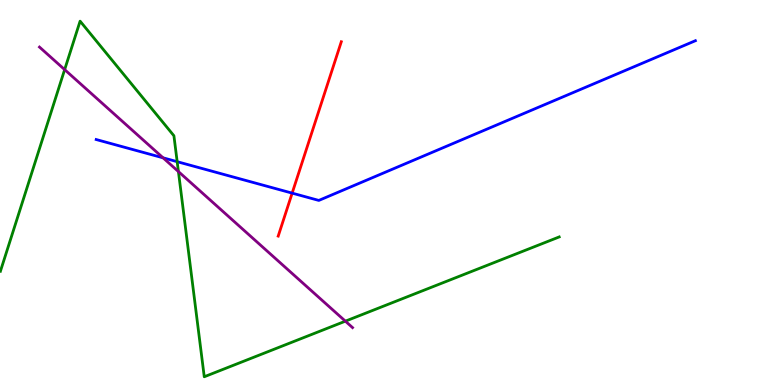[{'lines': ['blue', 'red'], 'intersections': [{'x': 3.77, 'y': 4.98}]}, {'lines': ['green', 'red'], 'intersections': []}, {'lines': ['purple', 'red'], 'intersections': []}, {'lines': ['blue', 'green'], 'intersections': [{'x': 2.29, 'y': 5.8}]}, {'lines': ['blue', 'purple'], 'intersections': [{'x': 2.1, 'y': 5.9}]}, {'lines': ['green', 'purple'], 'intersections': [{'x': 0.834, 'y': 8.19}, {'x': 2.3, 'y': 5.54}, {'x': 4.46, 'y': 1.66}]}]